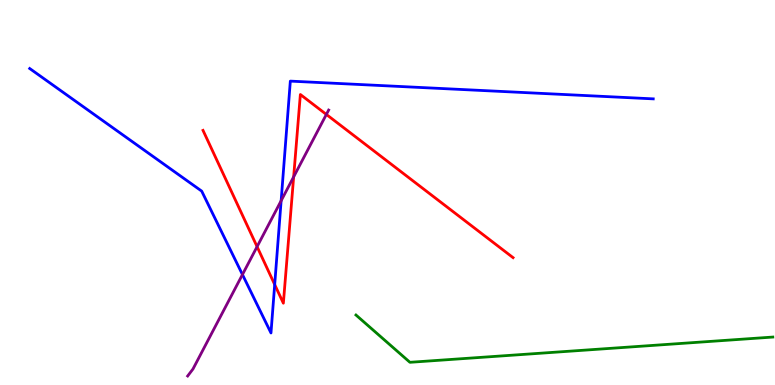[{'lines': ['blue', 'red'], 'intersections': [{'x': 3.54, 'y': 2.61}]}, {'lines': ['green', 'red'], 'intersections': []}, {'lines': ['purple', 'red'], 'intersections': [{'x': 3.32, 'y': 3.59}, {'x': 3.79, 'y': 5.41}, {'x': 4.21, 'y': 7.03}]}, {'lines': ['blue', 'green'], 'intersections': []}, {'lines': ['blue', 'purple'], 'intersections': [{'x': 3.13, 'y': 2.87}, {'x': 3.63, 'y': 4.79}]}, {'lines': ['green', 'purple'], 'intersections': []}]